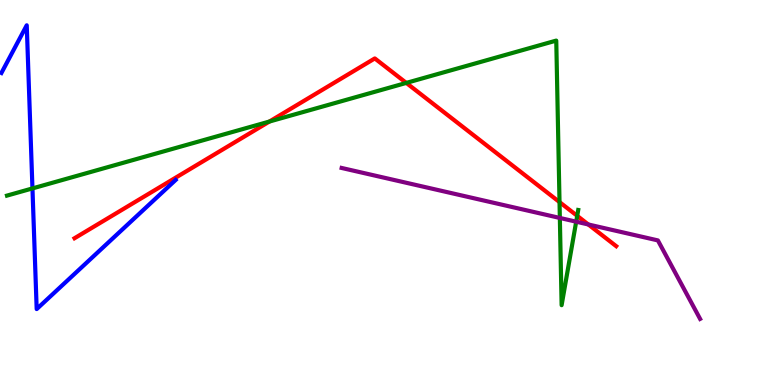[{'lines': ['blue', 'red'], 'intersections': []}, {'lines': ['green', 'red'], 'intersections': [{'x': 3.48, 'y': 6.84}, {'x': 5.24, 'y': 7.85}, {'x': 7.22, 'y': 4.75}, {'x': 7.45, 'y': 4.39}]}, {'lines': ['purple', 'red'], 'intersections': [{'x': 7.59, 'y': 4.17}]}, {'lines': ['blue', 'green'], 'intersections': [{'x': 0.419, 'y': 5.11}]}, {'lines': ['blue', 'purple'], 'intersections': []}, {'lines': ['green', 'purple'], 'intersections': [{'x': 7.22, 'y': 4.34}, {'x': 7.43, 'y': 4.24}]}]